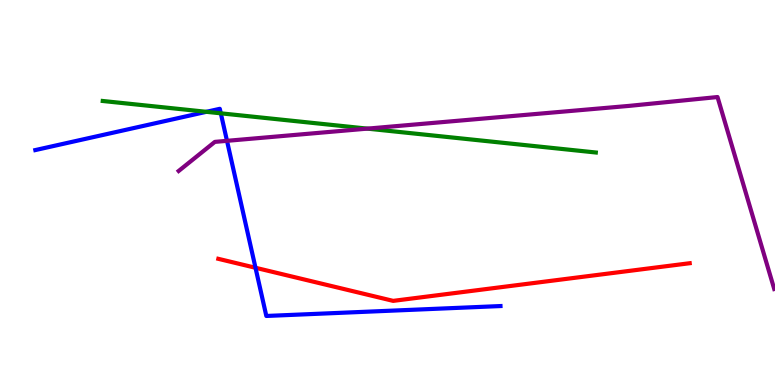[{'lines': ['blue', 'red'], 'intersections': [{'x': 3.3, 'y': 3.04}]}, {'lines': ['green', 'red'], 'intersections': []}, {'lines': ['purple', 'red'], 'intersections': []}, {'lines': ['blue', 'green'], 'intersections': [{'x': 2.66, 'y': 7.1}, {'x': 2.85, 'y': 7.06}]}, {'lines': ['blue', 'purple'], 'intersections': [{'x': 2.93, 'y': 6.34}]}, {'lines': ['green', 'purple'], 'intersections': [{'x': 4.74, 'y': 6.66}]}]